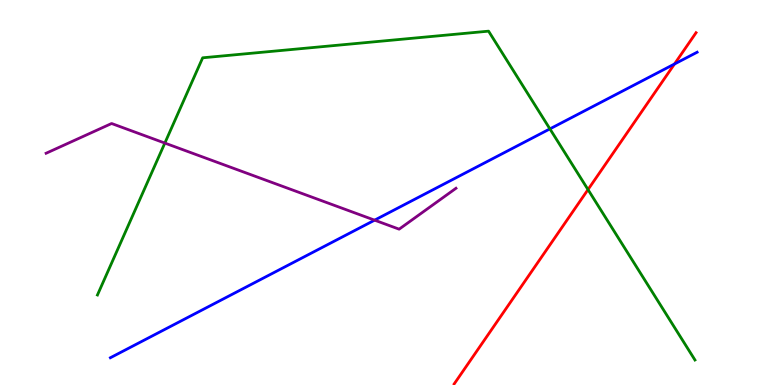[{'lines': ['blue', 'red'], 'intersections': [{'x': 8.7, 'y': 8.34}]}, {'lines': ['green', 'red'], 'intersections': [{'x': 7.59, 'y': 5.08}]}, {'lines': ['purple', 'red'], 'intersections': []}, {'lines': ['blue', 'green'], 'intersections': [{'x': 7.1, 'y': 6.65}]}, {'lines': ['blue', 'purple'], 'intersections': [{'x': 4.83, 'y': 4.28}]}, {'lines': ['green', 'purple'], 'intersections': [{'x': 2.13, 'y': 6.28}]}]